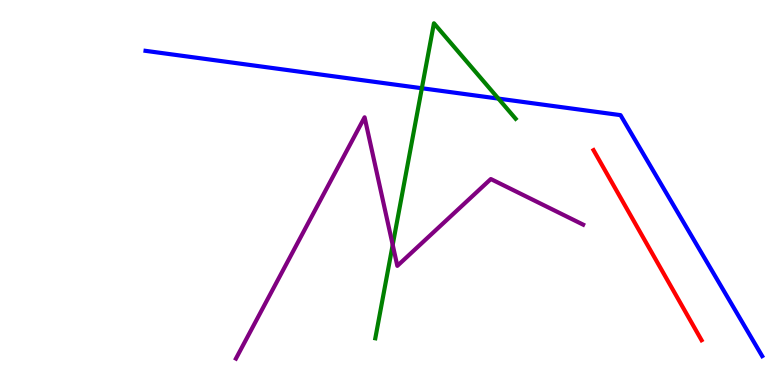[{'lines': ['blue', 'red'], 'intersections': []}, {'lines': ['green', 'red'], 'intersections': []}, {'lines': ['purple', 'red'], 'intersections': []}, {'lines': ['blue', 'green'], 'intersections': [{'x': 5.44, 'y': 7.71}, {'x': 6.43, 'y': 7.44}]}, {'lines': ['blue', 'purple'], 'intersections': []}, {'lines': ['green', 'purple'], 'intersections': [{'x': 5.07, 'y': 3.64}]}]